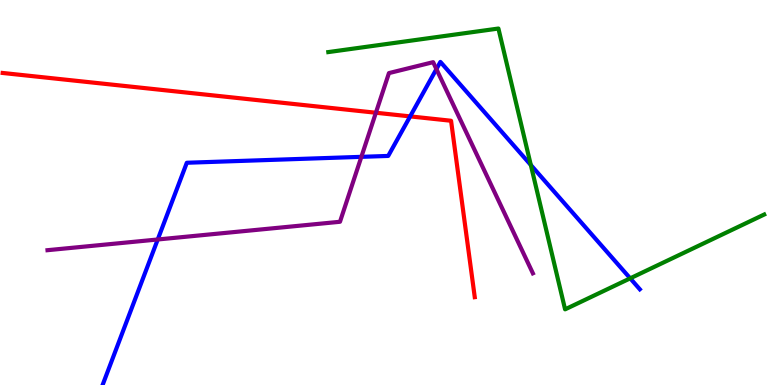[{'lines': ['blue', 'red'], 'intersections': [{'x': 5.29, 'y': 6.98}]}, {'lines': ['green', 'red'], 'intersections': []}, {'lines': ['purple', 'red'], 'intersections': [{'x': 4.85, 'y': 7.07}]}, {'lines': ['blue', 'green'], 'intersections': [{'x': 6.85, 'y': 5.71}, {'x': 8.13, 'y': 2.77}]}, {'lines': ['blue', 'purple'], 'intersections': [{'x': 2.04, 'y': 3.78}, {'x': 4.66, 'y': 5.93}, {'x': 5.63, 'y': 8.21}]}, {'lines': ['green', 'purple'], 'intersections': []}]